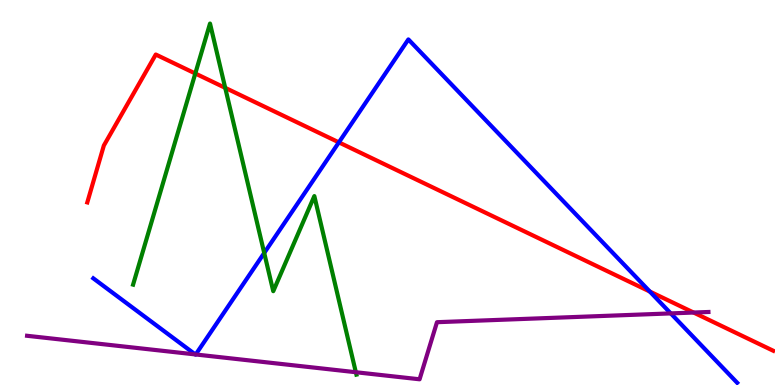[{'lines': ['blue', 'red'], 'intersections': [{'x': 4.37, 'y': 6.3}, {'x': 8.38, 'y': 2.43}]}, {'lines': ['green', 'red'], 'intersections': [{'x': 2.52, 'y': 8.09}, {'x': 2.91, 'y': 7.72}]}, {'lines': ['purple', 'red'], 'intersections': [{'x': 8.95, 'y': 1.88}]}, {'lines': ['blue', 'green'], 'intersections': [{'x': 3.41, 'y': 3.43}]}, {'lines': ['blue', 'purple'], 'intersections': [{'x': 2.52, 'y': 0.794}, {'x': 2.53, 'y': 0.793}, {'x': 8.65, 'y': 1.86}]}, {'lines': ['green', 'purple'], 'intersections': [{'x': 4.59, 'y': 0.332}]}]